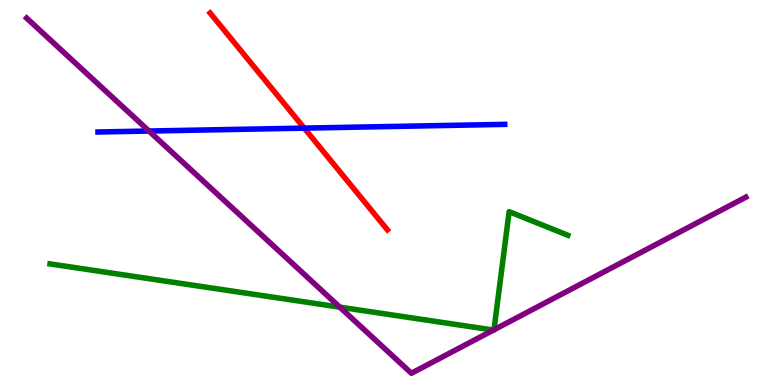[{'lines': ['blue', 'red'], 'intersections': [{'x': 3.93, 'y': 6.67}]}, {'lines': ['green', 'red'], 'intersections': []}, {'lines': ['purple', 'red'], 'intersections': []}, {'lines': ['blue', 'green'], 'intersections': []}, {'lines': ['blue', 'purple'], 'intersections': [{'x': 1.92, 'y': 6.6}]}, {'lines': ['green', 'purple'], 'intersections': [{'x': 4.38, 'y': 2.02}, {'x': 6.37, 'y': 1.43}, {'x': 6.37, 'y': 1.43}]}]